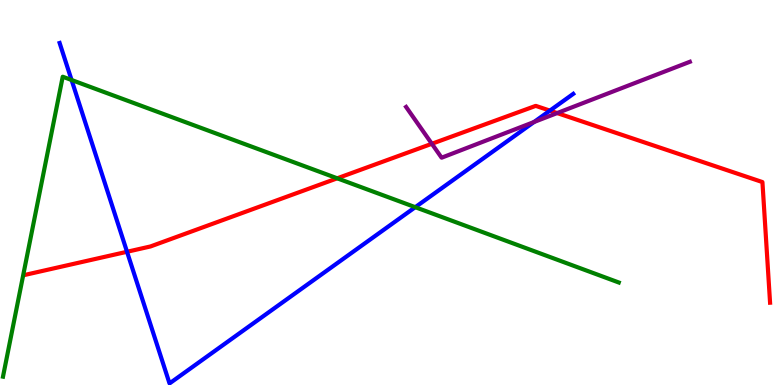[{'lines': ['blue', 'red'], 'intersections': [{'x': 1.64, 'y': 3.46}, {'x': 7.1, 'y': 7.13}]}, {'lines': ['green', 'red'], 'intersections': [{'x': 4.35, 'y': 5.37}]}, {'lines': ['purple', 'red'], 'intersections': [{'x': 5.57, 'y': 6.27}, {'x': 7.19, 'y': 7.06}]}, {'lines': ['blue', 'green'], 'intersections': [{'x': 0.924, 'y': 7.92}, {'x': 5.36, 'y': 4.62}]}, {'lines': ['blue', 'purple'], 'intersections': [{'x': 6.89, 'y': 6.83}]}, {'lines': ['green', 'purple'], 'intersections': []}]